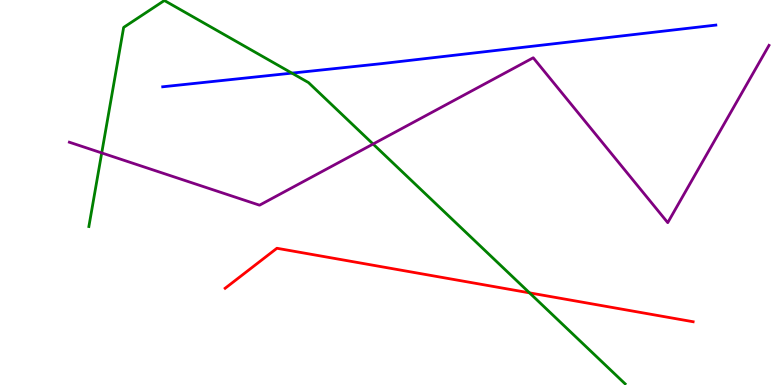[{'lines': ['blue', 'red'], 'intersections': []}, {'lines': ['green', 'red'], 'intersections': [{'x': 6.83, 'y': 2.39}]}, {'lines': ['purple', 'red'], 'intersections': []}, {'lines': ['blue', 'green'], 'intersections': [{'x': 3.77, 'y': 8.1}]}, {'lines': ['blue', 'purple'], 'intersections': []}, {'lines': ['green', 'purple'], 'intersections': [{'x': 1.31, 'y': 6.03}, {'x': 4.81, 'y': 6.26}]}]